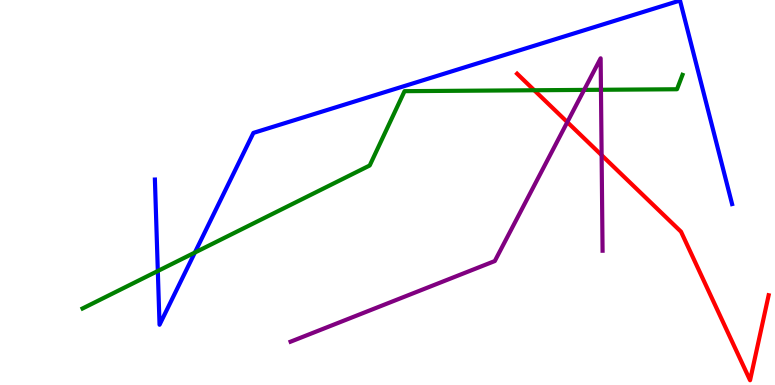[{'lines': ['blue', 'red'], 'intersections': []}, {'lines': ['green', 'red'], 'intersections': [{'x': 6.89, 'y': 7.66}]}, {'lines': ['purple', 'red'], 'intersections': [{'x': 7.32, 'y': 6.83}, {'x': 7.76, 'y': 5.97}]}, {'lines': ['blue', 'green'], 'intersections': [{'x': 2.04, 'y': 2.96}, {'x': 2.51, 'y': 3.44}]}, {'lines': ['blue', 'purple'], 'intersections': []}, {'lines': ['green', 'purple'], 'intersections': [{'x': 7.54, 'y': 7.66}, {'x': 7.75, 'y': 7.67}]}]